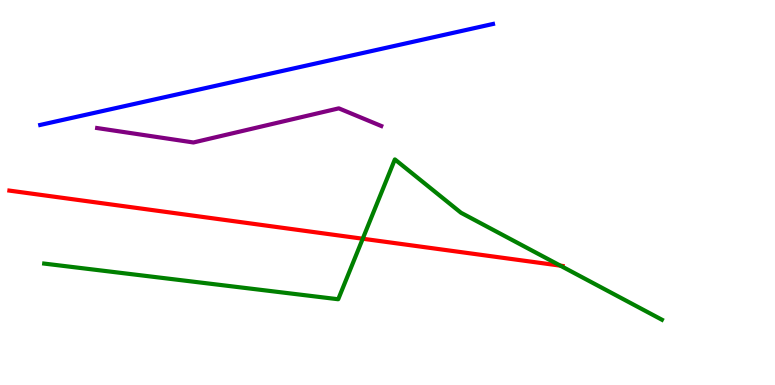[{'lines': ['blue', 'red'], 'intersections': []}, {'lines': ['green', 'red'], 'intersections': [{'x': 4.68, 'y': 3.8}, {'x': 7.23, 'y': 3.1}]}, {'lines': ['purple', 'red'], 'intersections': []}, {'lines': ['blue', 'green'], 'intersections': []}, {'lines': ['blue', 'purple'], 'intersections': []}, {'lines': ['green', 'purple'], 'intersections': []}]